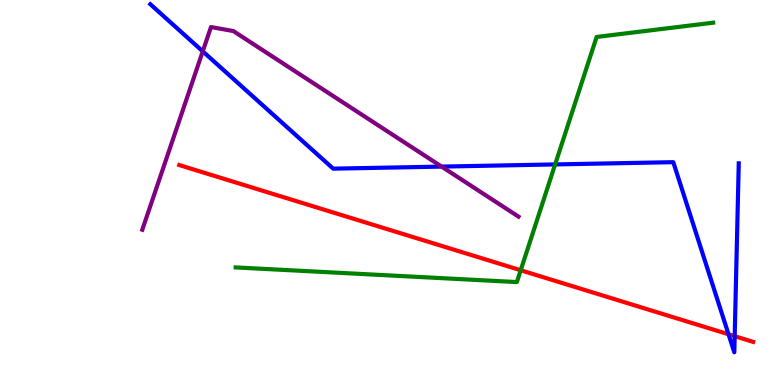[{'lines': ['blue', 'red'], 'intersections': [{'x': 9.4, 'y': 1.32}, {'x': 9.48, 'y': 1.27}]}, {'lines': ['green', 'red'], 'intersections': [{'x': 6.72, 'y': 2.98}]}, {'lines': ['purple', 'red'], 'intersections': []}, {'lines': ['blue', 'green'], 'intersections': [{'x': 7.16, 'y': 5.73}]}, {'lines': ['blue', 'purple'], 'intersections': [{'x': 2.62, 'y': 8.67}, {'x': 5.7, 'y': 5.67}]}, {'lines': ['green', 'purple'], 'intersections': []}]